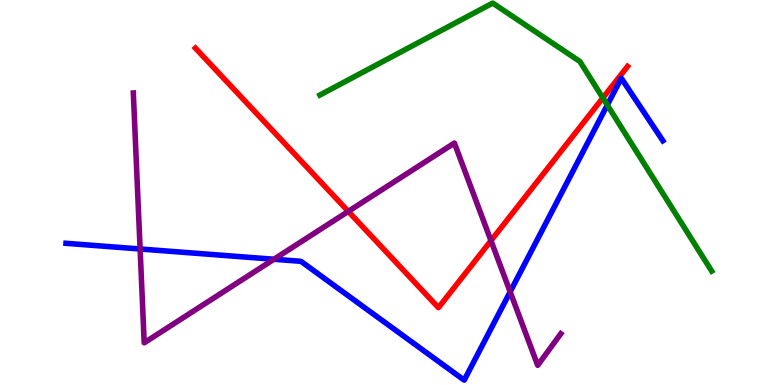[{'lines': ['blue', 'red'], 'intersections': []}, {'lines': ['green', 'red'], 'intersections': [{'x': 7.78, 'y': 7.46}]}, {'lines': ['purple', 'red'], 'intersections': [{'x': 4.49, 'y': 4.51}, {'x': 6.34, 'y': 3.75}]}, {'lines': ['blue', 'green'], 'intersections': [{'x': 7.84, 'y': 7.27}]}, {'lines': ['blue', 'purple'], 'intersections': [{'x': 1.81, 'y': 3.53}, {'x': 3.53, 'y': 3.27}, {'x': 6.58, 'y': 2.42}]}, {'lines': ['green', 'purple'], 'intersections': []}]